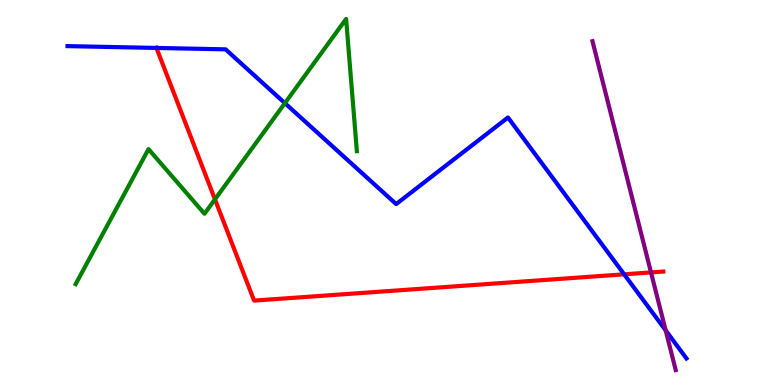[{'lines': ['blue', 'red'], 'intersections': [{'x': 2.02, 'y': 8.75}, {'x': 8.05, 'y': 2.87}]}, {'lines': ['green', 'red'], 'intersections': [{'x': 2.77, 'y': 4.82}]}, {'lines': ['purple', 'red'], 'intersections': [{'x': 8.4, 'y': 2.92}]}, {'lines': ['blue', 'green'], 'intersections': [{'x': 3.68, 'y': 7.32}]}, {'lines': ['blue', 'purple'], 'intersections': [{'x': 8.59, 'y': 1.42}]}, {'lines': ['green', 'purple'], 'intersections': []}]